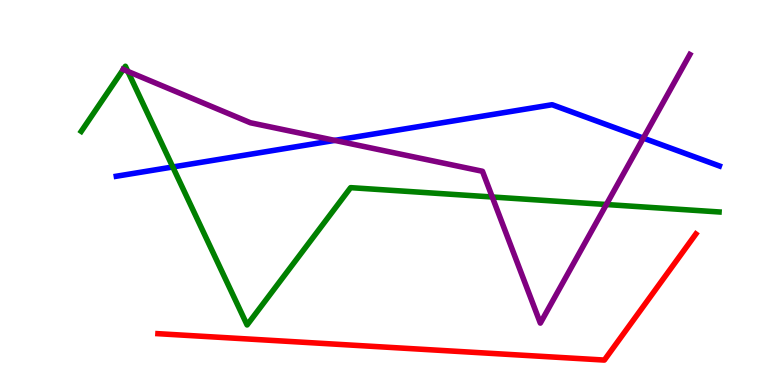[{'lines': ['blue', 'red'], 'intersections': []}, {'lines': ['green', 'red'], 'intersections': []}, {'lines': ['purple', 'red'], 'intersections': []}, {'lines': ['blue', 'green'], 'intersections': [{'x': 2.23, 'y': 5.66}]}, {'lines': ['blue', 'purple'], 'intersections': [{'x': 4.32, 'y': 6.35}, {'x': 8.3, 'y': 6.41}]}, {'lines': ['green', 'purple'], 'intersections': [{'x': 1.59, 'y': 8.2}, {'x': 1.65, 'y': 8.15}, {'x': 6.35, 'y': 4.88}, {'x': 7.82, 'y': 4.69}]}]